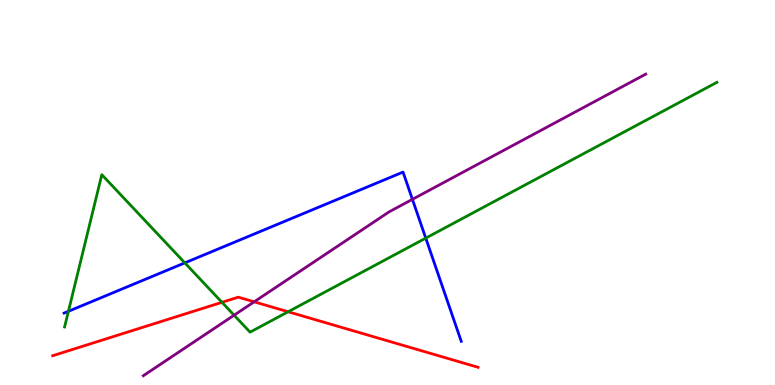[{'lines': ['blue', 'red'], 'intersections': []}, {'lines': ['green', 'red'], 'intersections': [{'x': 2.86, 'y': 2.15}, {'x': 3.72, 'y': 1.9}]}, {'lines': ['purple', 'red'], 'intersections': [{'x': 3.28, 'y': 2.16}]}, {'lines': ['blue', 'green'], 'intersections': [{'x': 0.883, 'y': 1.91}, {'x': 2.38, 'y': 3.17}, {'x': 5.49, 'y': 3.81}]}, {'lines': ['blue', 'purple'], 'intersections': [{'x': 5.32, 'y': 4.82}]}, {'lines': ['green', 'purple'], 'intersections': [{'x': 3.02, 'y': 1.81}]}]